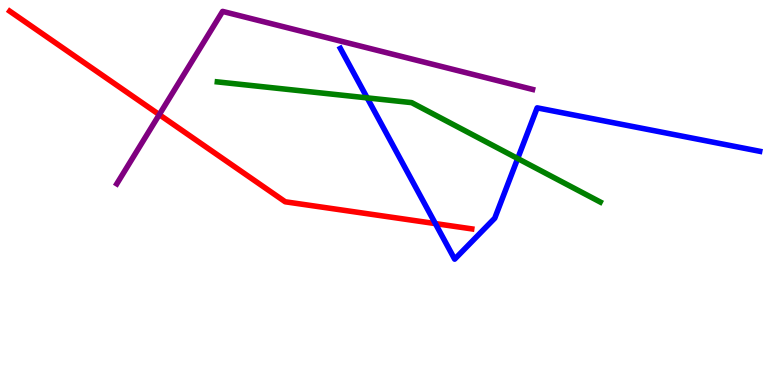[{'lines': ['blue', 'red'], 'intersections': [{'x': 5.62, 'y': 4.19}]}, {'lines': ['green', 'red'], 'intersections': []}, {'lines': ['purple', 'red'], 'intersections': [{'x': 2.06, 'y': 7.02}]}, {'lines': ['blue', 'green'], 'intersections': [{'x': 4.74, 'y': 7.46}, {'x': 6.68, 'y': 5.88}]}, {'lines': ['blue', 'purple'], 'intersections': []}, {'lines': ['green', 'purple'], 'intersections': []}]